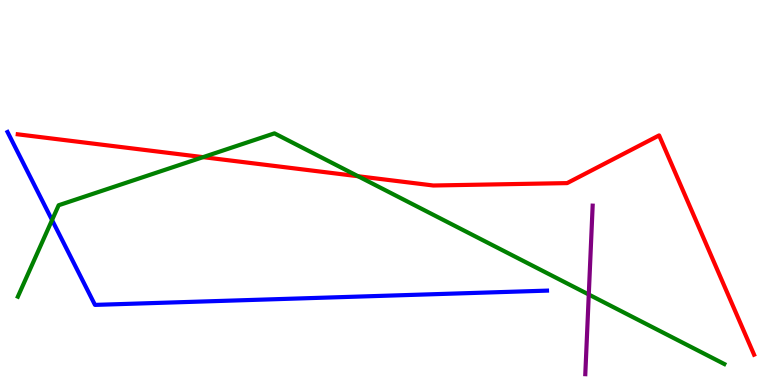[{'lines': ['blue', 'red'], 'intersections': []}, {'lines': ['green', 'red'], 'intersections': [{'x': 2.62, 'y': 5.92}, {'x': 4.62, 'y': 5.42}]}, {'lines': ['purple', 'red'], 'intersections': []}, {'lines': ['blue', 'green'], 'intersections': [{'x': 0.672, 'y': 4.28}]}, {'lines': ['blue', 'purple'], 'intersections': []}, {'lines': ['green', 'purple'], 'intersections': [{'x': 7.6, 'y': 2.35}]}]